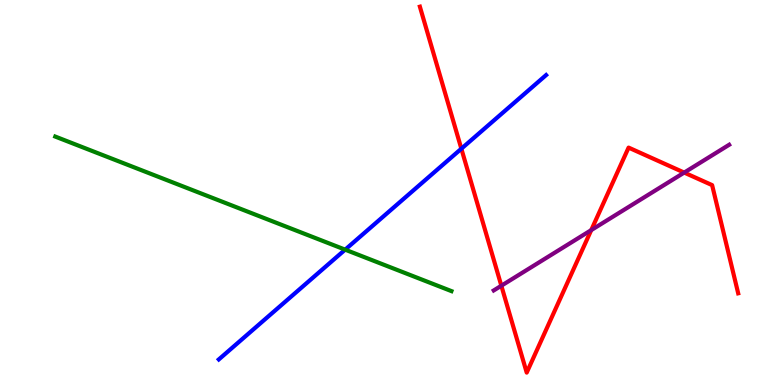[{'lines': ['blue', 'red'], 'intersections': [{'x': 5.95, 'y': 6.14}]}, {'lines': ['green', 'red'], 'intersections': []}, {'lines': ['purple', 'red'], 'intersections': [{'x': 6.47, 'y': 2.58}, {'x': 7.63, 'y': 4.02}, {'x': 8.83, 'y': 5.52}]}, {'lines': ['blue', 'green'], 'intersections': [{'x': 4.45, 'y': 3.52}]}, {'lines': ['blue', 'purple'], 'intersections': []}, {'lines': ['green', 'purple'], 'intersections': []}]